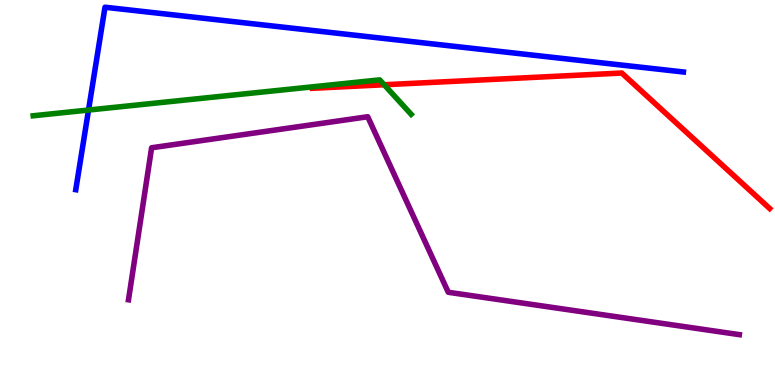[{'lines': ['blue', 'red'], 'intersections': []}, {'lines': ['green', 'red'], 'intersections': [{'x': 4.96, 'y': 7.8}]}, {'lines': ['purple', 'red'], 'intersections': []}, {'lines': ['blue', 'green'], 'intersections': [{'x': 1.14, 'y': 7.14}]}, {'lines': ['blue', 'purple'], 'intersections': []}, {'lines': ['green', 'purple'], 'intersections': []}]